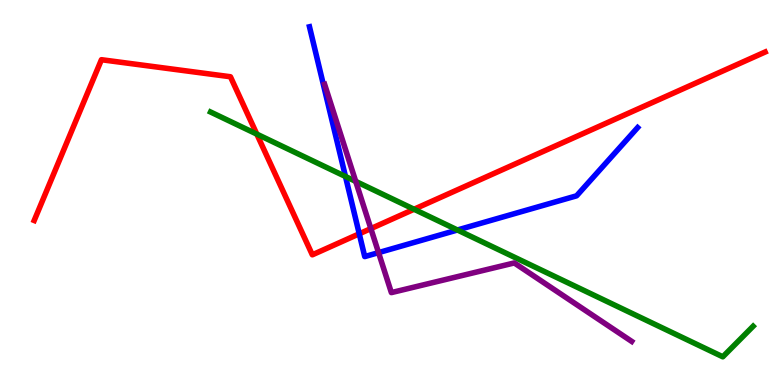[{'lines': ['blue', 'red'], 'intersections': [{'x': 4.64, 'y': 3.93}]}, {'lines': ['green', 'red'], 'intersections': [{'x': 3.31, 'y': 6.52}, {'x': 5.34, 'y': 4.56}]}, {'lines': ['purple', 'red'], 'intersections': [{'x': 4.79, 'y': 4.06}]}, {'lines': ['blue', 'green'], 'intersections': [{'x': 4.46, 'y': 5.42}, {'x': 5.9, 'y': 4.03}]}, {'lines': ['blue', 'purple'], 'intersections': [{'x': 4.88, 'y': 3.44}]}, {'lines': ['green', 'purple'], 'intersections': [{'x': 4.59, 'y': 5.29}]}]